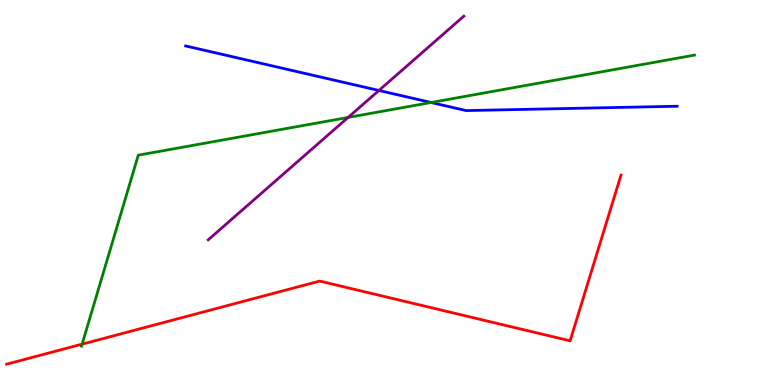[{'lines': ['blue', 'red'], 'intersections': []}, {'lines': ['green', 'red'], 'intersections': [{'x': 1.06, 'y': 1.06}]}, {'lines': ['purple', 'red'], 'intersections': []}, {'lines': ['blue', 'green'], 'intersections': [{'x': 5.56, 'y': 7.34}]}, {'lines': ['blue', 'purple'], 'intersections': [{'x': 4.89, 'y': 7.65}]}, {'lines': ['green', 'purple'], 'intersections': [{'x': 4.49, 'y': 6.95}]}]